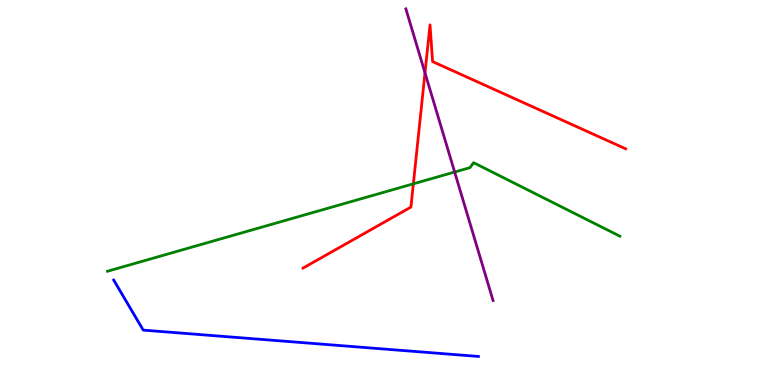[{'lines': ['blue', 'red'], 'intersections': []}, {'lines': ['green', 'red'], 'intersections': [{'x': 5.33, 'y': 5.23}]}, {'lines': ['purple', 'red'], 'intersections': [{'x': 5.48, 'y': 8.11}]}, {'lines': ['blue', 'green'], 'intersections': []}, {'lines': ['blue', 'purple'], 'intersections': []}, {'lines': ['green', 'purple'], 'intersections': [{'x': 5.87, 'y': 5.53}]}]